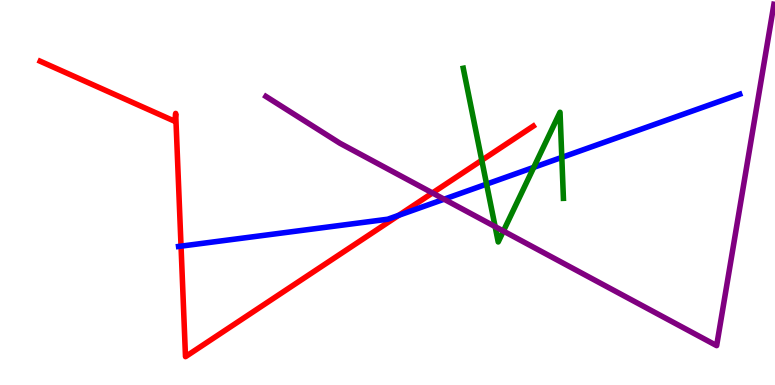[{'lines': ['blue', 'red'], 'intersections': [{'x': 2.34, 'y': 3.61}, {'x': 5.14, 'y': 4.41}]}, {'lines': ['green', 'red'], 'intersections': [{'x': 6.22, 'y': 5.84}]}, {'lines': ['purple', 'red'], 'intersections': [{'x': 5.58, 'y': 4.99}]}, {'lines': ['blue', 'green'], 'intersections': [{'x': 6.28, 'y': 5.22}, {'x': 6.89, 'y': 5.65}, {'x': 7.25, 'y': 5.91}]}, {'lines': ['blue', 'purple'], 'intersections': [{'x': 5.73, 'y': 4.83}]}, {'lines': ['green', 'purple'], 'intersections': [{'x': 6.39, 'y': 4.11}, {'x': 6.5, 'y': 4.0}]}]